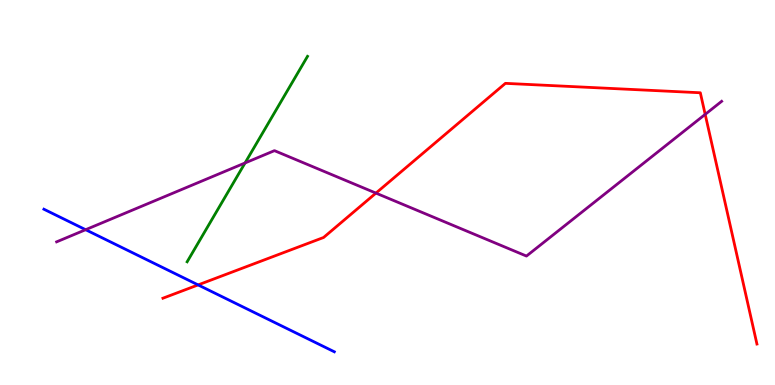[{'lines': ['blue', 'red'], 'intersections': [{'x': 2.56, 'y': 2.6}]}, {'lines': ['green', 'red'], 'intersections': []}, {'lines': ['purple', 'red'], 'intersections': [{'x': 4.85, 'y': 4.98}, {'x': 9.1, 'y': 7.03}]}, {'lines': ['blue', 'green'], 'intersections': []}, {'lines': ['blue', 'purple'], 'intersections': [{'x': 1.1, 'y': 4.03}]}, {'lines': ['green', 'purple'], 'intersections': [{'x': 3.16, 'y': 5.77}]}]